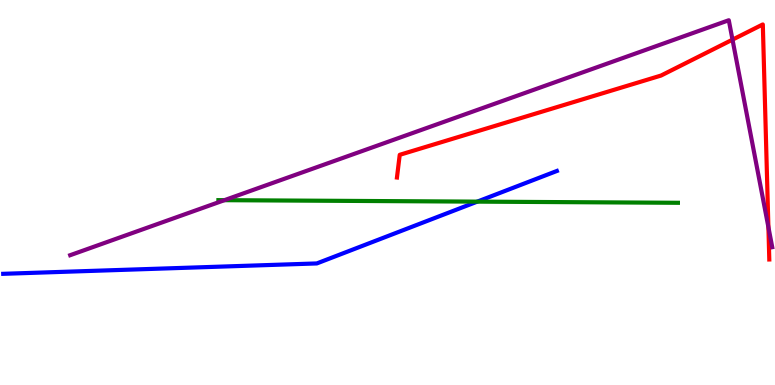[{'lines': ['blue', 'red'], 'intersections': []}, {'lines': ['green', 'red'], 'intersections': []}, {'lines': ['purple', 'red'], 'intersections': [{'x': 9.45, 'y': 8.97}, {'x': 9.91, 'y': 4.1}]}, {'lines': ['blue', 'green'], 'intersections': [{'x': 6.16, 'y': 4.76}]}, {'lines': ['blue', 'purple'], 'intersections': []}, {'lines': ['green', 'purple'], 'intersections': [{'x': 2.9, 'y': 4.8}]}]